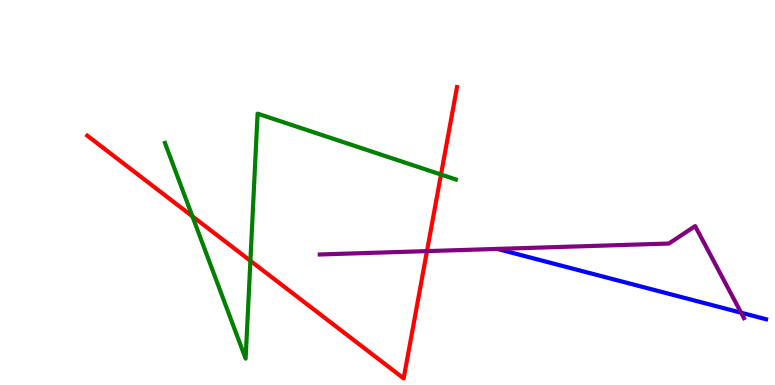[{'lines': ['blue', 'red'], 'intersections': []}, {'lines': ['green', 'red'], 'intersections': [{'x': 2.48, 'y': 4.38}, {'x': 3.23, 'y': 3.23}, {'x': 5.69, 'y': 5.47}]}, {'lines': ['purple', 'red'], 'intersections': [{'x': 5.51, 'y': 3.48}]}, {'lines': ['blue', 'green'], 'intersections': []}, {'lines': ['blue', 'purple'], 'intersections': [{'x': 9.56, 'y': 1.88}]}, {'lines': ['green', 'purple'], 'intersections': []}]